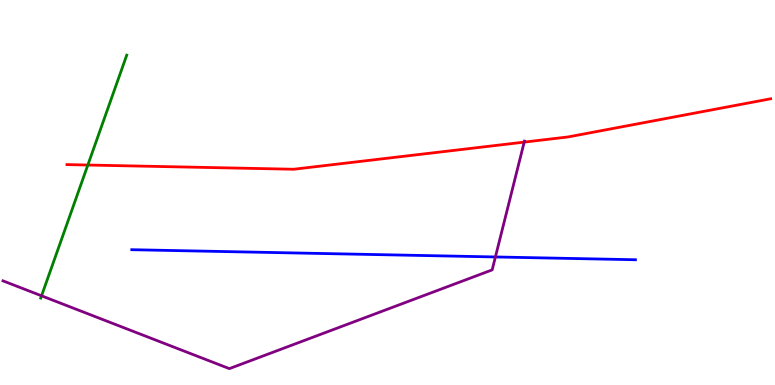[{'lines': ['blue', 'red'], 'intersections': []}, {'lines': ['green', 'red'], 'intersections': [{'x': 1.13, 'y': 5.71}]}, {'lines': ['purple', 'red'], 'intersections': [{'x': 6.76, 'y': 6.31}]}, {'lines': ['blue', 'green'], 'intersections': []}, {'lines': ['blue', 'purple'], 'intersections': [{'x': 6.39, 'y': 3.33}]}, {'lines': ['green', 'purple'], 'intersections': [{'x': 0.536, 'y': 2.32}]}]